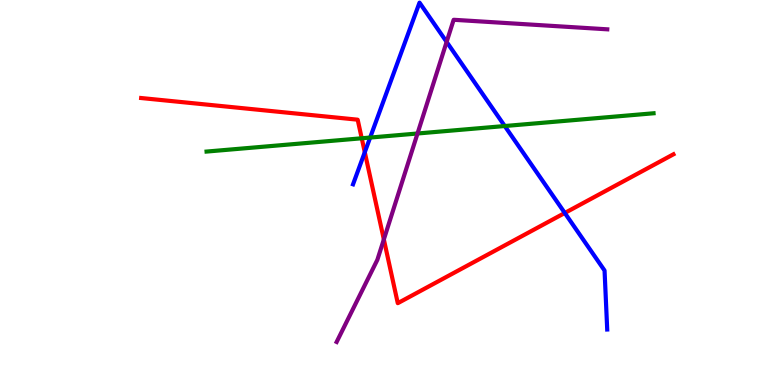[{'lines': ['blue', 'red'], 'intersections': [{'x': 4.71, 'y': 6.05}, {'x': 7.29, 'y': 4.47}]}, {'lines': ['green', 'red'], 'intersections': [{'x': 4.67, 'y': 6.41}]}, {'lines': ['purple', 'red'], 'intersections': [{'x': 4.95, 'y': 3.78}]}, {'lines': ['blue', 'green'], 'intersections': [{'x': 4.78, 'y': 6.43}, {'x': 6.51, 'y': 6.73}]}, {'lines': ['blue', 'purple'], 'intersections': [{'x': 5.76, 'y': 8.91}]}, {'lines': ['green', 'purple'], 'intersections': [{'x': 5.39, 'y': 6.53}]}]